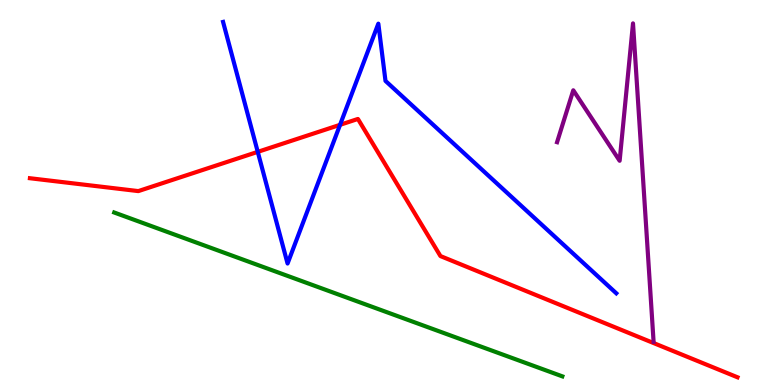[{'lines': ['blue', 'red'], 'intersections': [{'x': 3.33, 'y': 6.06}, {'x': 4.39, 'y': 6.76}]}, {'lines': ['green', 'red'], 'intersections': []}, {'lines': ['purple', 'red'], 'intersections': []}, {'lines': ['blue', 'green'], 'intersections': []}, {'lines': ['blue', 'purple'], 'intersections': []}, {'lines': ['green', 'purple'], 'intersections': []}]